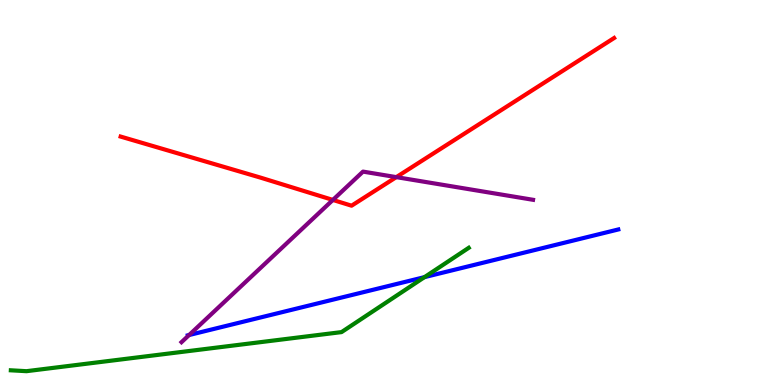[{'lines': ['blue', 'red'], 'intersections': []}, {'lines': ['green', 'red'], 'intersections': []}, {'lines': ['purple', 'red'], 'intersections': [{'x': 4.3, 'y': 4.81}, {'x': 5.11, 'y': 5.4}]}, {'lines': ['blue', 'green'], 'intersections': [{'x': 5.48, 'y': 2.8}]}, {'lines': ['blue', 'purple'], 'intersections': [{'x': 2.44, 'y': 1.3}]}, {'lines': ['green', 'purple'], 'intersections': []}]